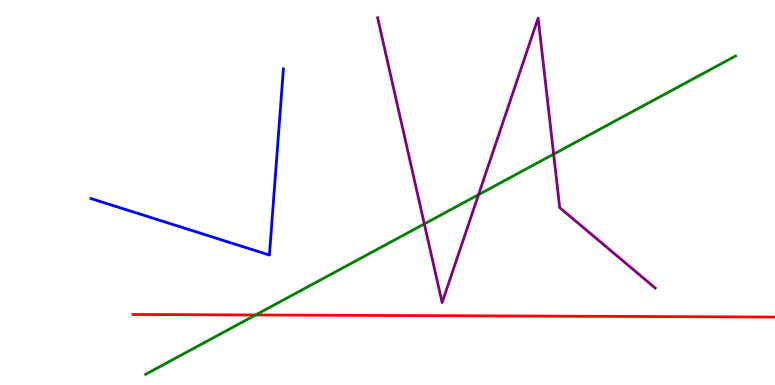[{'lines': ['blue', 'red'], 'intersections': []}, {'lines': ['green', 'red'], 'intersections': [{'x': 3.3, 'y': 1.82}]}, {'lines': ['purple', 'red'], 'intersections': []}, {'lines': ['blue', 'green'], 'intersections': []}, {'lines': ['blue', 'purple'], 'intersections': []}, {'lines': ['green', 'purple'], 'intersections': [{'x': 5.48, 'y': 4.18}, {'x': 6.17, 'y': 4.94}, {'x': 7.14, 'y': 6.0}]}]